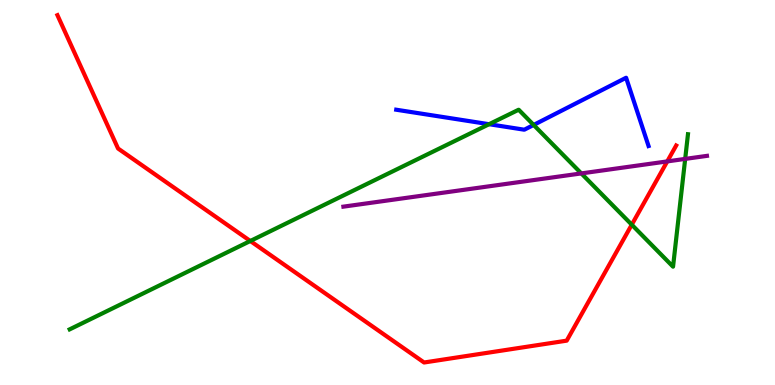[{'lines': ['blue', 'red'], 'intersections': []}, {'lines': ['green', 'red'], 'intersections': [{'x': 3.23, 'y': 3.74}, {'x': 8.15, 'y': 4.16}]}, {'lines': ['purple', 'red'], 'intersections': [{'x': 8.61, 'y': 5.81}]}, {'lines': ['blue', 'green'], 'intersections': [{'x': 6.31, 'y': 6.77}, {'x': 6.89, 'y': 6.75}]}, {'lines': ['blue', 'purple'], 'intersections': []}, {'lines': ['green', 'purple'], 'intersections': [{'x': 7.5, 'y': 5.5}, {'x': 8.84, 'y': 5.87}]}]